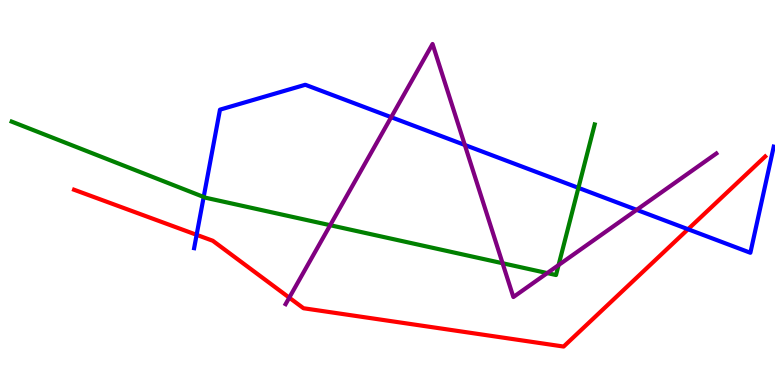[{'lines': ['blue', 'red'], 'intersections': [{'x': 2.54, 'y': 3.9}, {'x': 8.88, 'y': 4.05}]}, {'lines': ['green', 'red'], 'intersections': []}, {'lines': ['purple', 'red'], 'intersections': [{'x': 3.73, 'y': 2.27}]}, {'lines': ['blue', 'green'], 'intersections': [{'x': 2.63, 'y': 4.88}, {'x': 7.46, 'y': 5.12}]}, {'lines': ['blue', 'purple'], 'intersections': [{'x': 5.05, 'y': 6.96}, {'x': 6.0, 'y': 6.23}, {'x': 8.22, 'y': 4.55}]}, {'lines': ['green', 'purple'], 'intersections': [{'x': 4.26, 'y': 4.15}, {'x': 6.48, 'y': 3.16}, {'x': 7.06, 'y': 2.91}, {'x': 7.21, 'y': 3.12}]}]